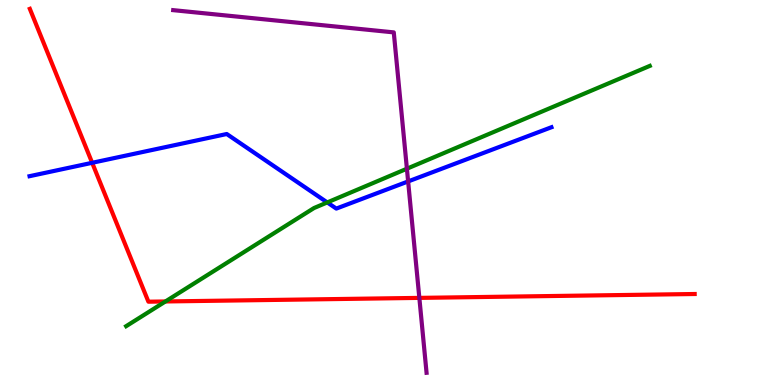[{'lines': ['blue', 'red'], 'intersections': [{'x': 1.19, 'y': 5.77}]}, {'lines': ['green', 'red'], 'intersections': [{'x': 2.13, 'y': 2.17}]}, {'lines': ['purple', 'red'], 'intersections': [{'x': 5.41, 'y': 2.26}]}, {'lines': ['blue', 'green'], 'intersections': [{'x': 4.22, 'y': 4.74}]}, {'lines': ['blue', 'purple'], 'intersections': [{'x': 5.27, 'y': 5.29}]}, {'lines': ['green', 'purple'], 'intersections': [{'x': 5.25, 'y': 5.62}]}]